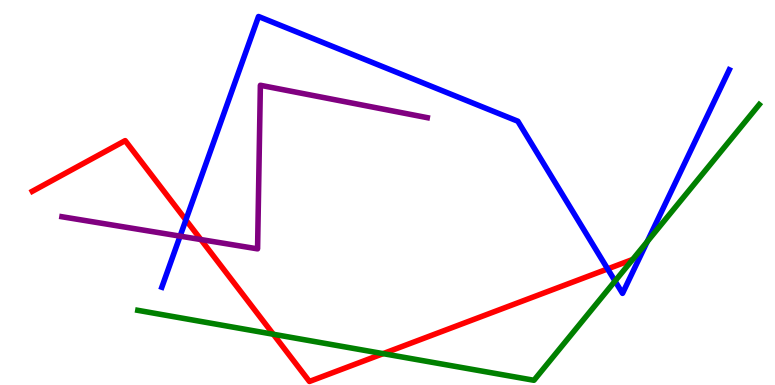[{'lines': ['blue', 'red'], 'intersections': [{'x': 2.4, 'y': 4.29}, {'x': 7.84, 'y': 3.02}]}, {'lines': ['green', 'red'], 'intersections': [{'x': 3.53, 'y': 1.32}, {'x': 4.94, 'y': 0.814}]}, {'lines': ['purple', 'red'], 'intersections': [{'x': 2.59, 'y': 3.78}]}, {'lines': ['blue', 'green'], 'intersections': [{'x': 7.94, 'y': 2.7}, {'x': 8.35, 'y': 3.72}]}, {'lines': ['blue', 'purple'], 'intersections': [{'x': 2.32, 'y': 3.87}]}, {'lines': ['green', 'purple'], 'intersections': []}]